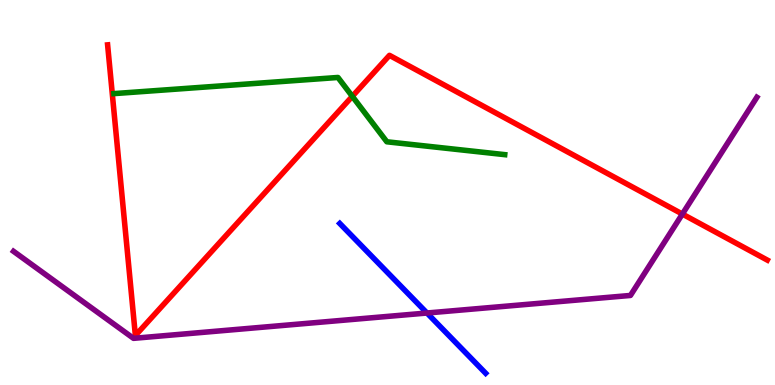[{'lines': ['blue', 'red'], 'intersections': []}, {'lines': ['green', 'red'], 'intersections': [{'x': 4.55, 'y': 7.5}]}, {'lines': ['purple', 'red'], 'intersections': [{'x': 8.8, 'y': 4.44}]}, {'lines': ['blue', 'green'], 'intersections': []}, {'lines': ['blue', 'purple'], 'intersections': [{'x': 5.51, 'y': 1.87}]}, {'lines': ['green', 'purple'], 'intersections': []}]